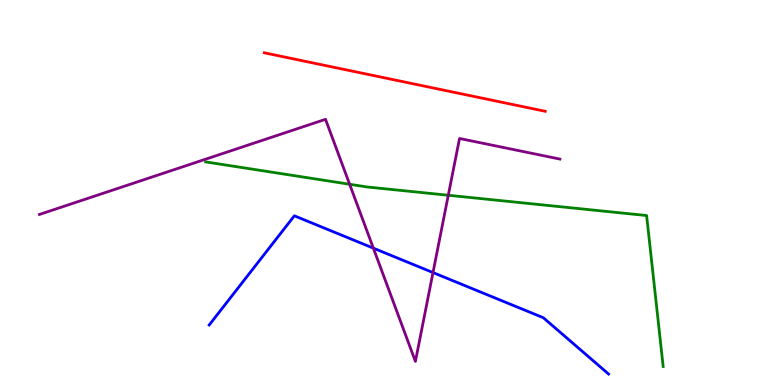[{'lines': ['blue', 'red'], 'intersections': []}, {'lines': ['green', 'red'], 'intersections': []}, {'lines': ['purple', 'red'], 'intersections': []}, {'lines': ['blue', 'green'], 'intersections': []}, {'lines': ['blue', 'purple'], 'intersections': [{'x': 4.82, 'y': 3.55}, {'x': 5.59, 'y': 2.92}]}, {'lines': ['green', 'purple'], 'intersections': [{'x': 4.51, 'y': 5.21}, {'x': 5.78, 'y': 4.93}]}]